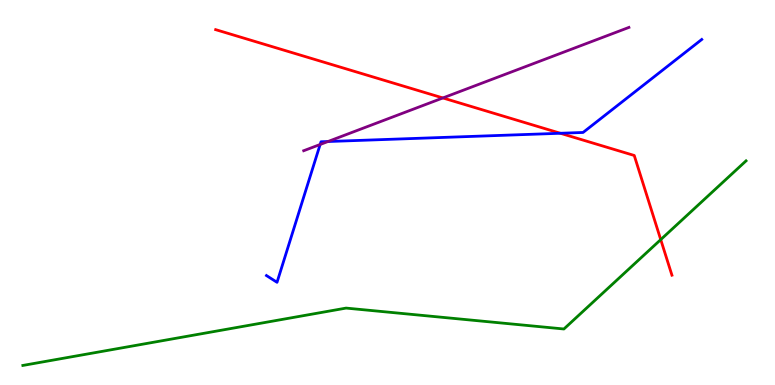[{'lines': ['blue', 'red'], 'intersections': [{'x': 7.23, 'y': 6.54}]}, {'lines': ['green', 'red'], 'intersections': [{'x': 8.53, 'y': 3.78}]}, {'lines': ['purple', 'red'], 'intersections': [{'x': 5.71, 'y': 7.46}]}, {'lines': ['blue', 'green'], 'intersections': []}, {'lines': ['blue', 'purple'], 'intersections': [{'x': 4.13, 'y': 6.25}, {'x': 4.23, 'y': 6.32}]}, {'lines': ['green', 'purple'], 'intersections': []}]